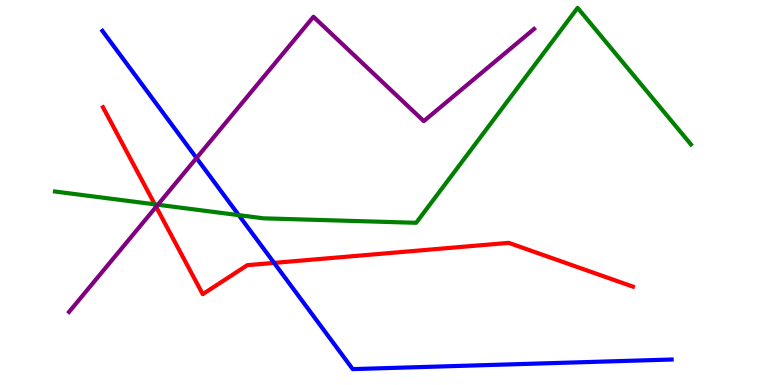[{'lines': ['blue', 'red'], 'intersections': [{'x': 3.54, 'y': 3.17}]}, {'lines': ['green', 'red'], 'intersections': [{'x': 2.0, 'y': 4.69}]}, {'lines': ['purple', 'red'], 'intersections': [{'x': 2.01, 'y': 4.63}]}, {'lines': ['blue', 'green'], 'intersections': [{'x': 3.08, 'y': 4.41}]}, {'lines': ['blue', 'purple'], 'intersections': [{'x': 2.54, 'y': 5.9}]}, {'lines': ['green', 'purple'], 'intersections': [{'x': 2.04, 'y': 4.68}]}]